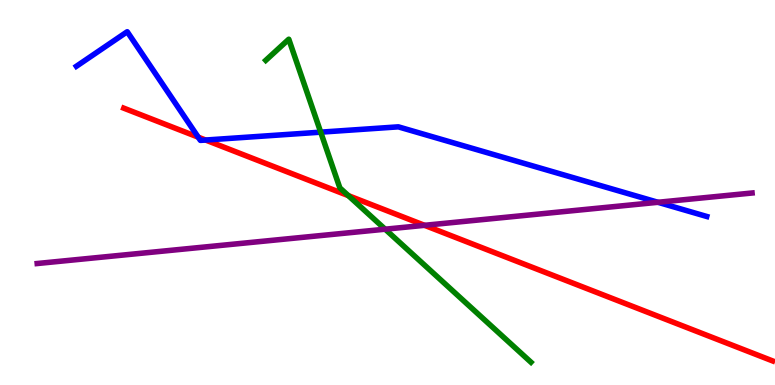[{'lines': ['blue', 'red'], 'intersections': [{'x': 2.56, 'y': 6.44}, {'x': 2.65, 'y': 6.36}]}, {'lines': ['green', 'red'], 'intersections': [{'x': 4.5, 'y': 4.92}]}, {'lines': ['purple', 'red'], 'intersections': [{'x': 5.48, 'y': 4.15}]}, {'lines': ['blue', 'green'], 'intersections': [{'x': 4.14, 'y': 6.57}]}, {'lines': ['blue', 'purple'], 'intersections': [{'x': 8.49, 'y': 4.75}]}, {'lines': ['green', 'purple'], 'intersections': [{'x': 4.97, 'y': 4.05}]}]